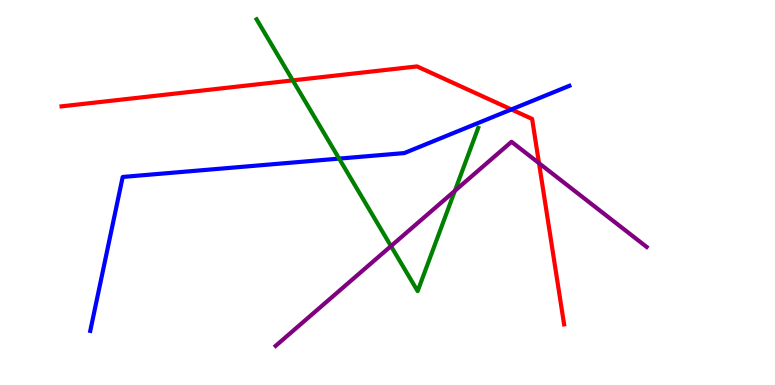[{'lines': ['blue', 'red'], 'intersections': [{'x': 6.6, 'y': 7.16}]}, {'lines': ['green', 'red'], 'intersections': [{'x': 3.78, 'y': 7.91}]}, {'lines': ['purple', 'red'], 'intersections': [{'x': 6.95, 'y': 5.76}]}, {'lines': ['blue', 'green'], 'intersections': [{'x': 4.38, 'y': 5.88}]}, {'lines': ['blue', 'purple'], 'intersections': []}, {'lines': ['green', 'purple'], 'intersections': [{'x': 5.04, 'y': 3.61}, {'x': 5.87, 'y': 5.04}]}]